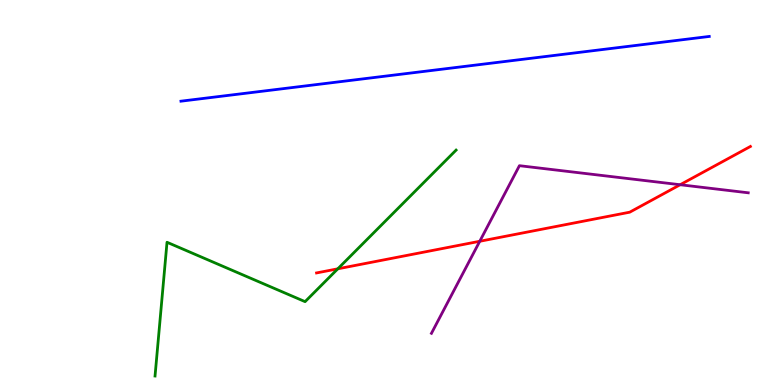[{'lines': ['blue', 'red'], 'intersections': []}, {'lines': ['green', 'red'], 'intersections': [{'x': 4.36, 'y': 3.02}]}, {'lines': ['purple', 'red'], 'intersections': [{'x': 6.19, 'y': 3.73}, {'x': 8.78, 'y': 5.2}]}, {'lines': ['blue', 'green'], 'intersections': []}, {'lines': ['blue', 'purple'], 'intersections': []}, {'lines': ['green', 'purple'], 'intersections': []}]